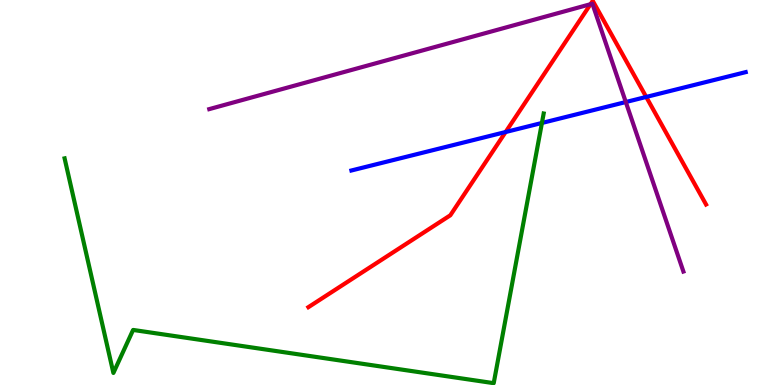[{'lines': ['blue', 'red'], 'intersections': [{'x': 6.52, 'y': 6.57}, {'x': 8.34, 'y': 7.48}]}, {'lines': ['green', 'red'], 'intersections': []}, {'lines': ['purple', 'red'], 'intersections': [{'x': 7.62, 'y': 9.89}]}, {'lines': ['blue', 'green'], 'intersections': [{'x': 6.99, 'y': 6.81}]}, {'lines': ['blue', 'purple'], 'intersections': [{'x': 8.07, 'y': 7.35}]}, {'lines': ['green', 'purple'], 'intersections': []}]